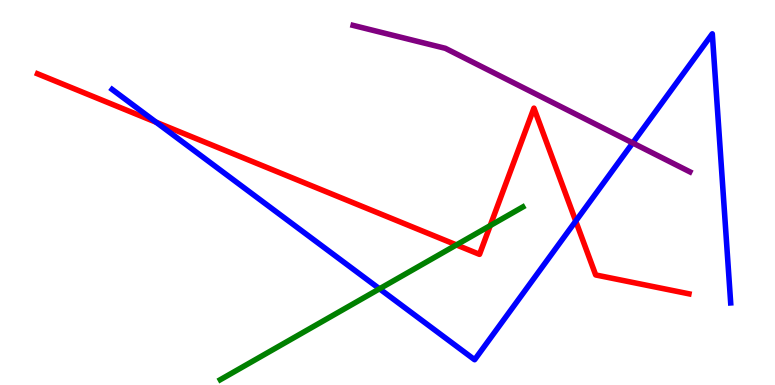[{'lines': ['blue', 'red'], 'intersections': [{'x': 2.01, 'y': 6.82}, {'x': 7.43, 'y': 4.26}]}, {'lines': ['green', 'red'], 'intersections': [{'x': 5.89, 'y': 3.64}, {'x': 6.33, 'y': 4.14}]}, {'lines': ['purple', 'red'], 'intersections': []}, {'lines': ['blue', 'green'], 'intersections': [{'x': 4.9, 'y': 2.5}]}, {'lines': ['blue', 'purple'], 'intersections': [{'x': 8.16, 'y': 6.29}]}, {'lines': ['green', 'purple'], 'intersections': []}]